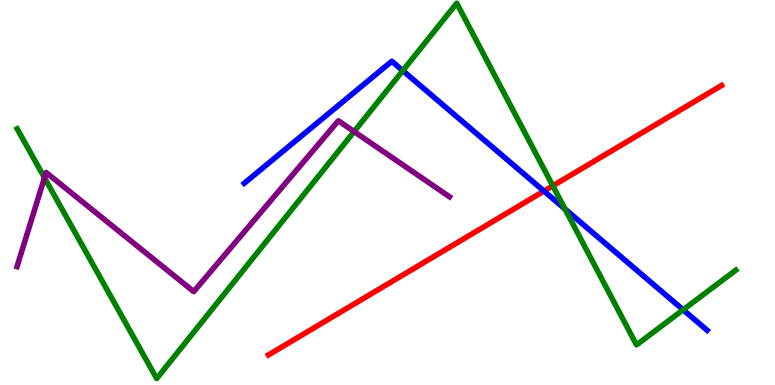[{'lines': ['blue', 'red'], 'intersections': [{'x': 7.02, 'y': 5.04}]}, {'lines': ['green', 'red'], 'intersections': [{'x': 7.13, 'y': 5.17}]}, {'lines': ['purple', 'red'], 'intersections': []}, {'lines': ['blue', 'green'], 'intersections': [{'x': 5.2, 'y': 8.16}, {'x': 7.29, 'y': 4.57}, {'x': 8.81, 'y': 1.95}]}, {'lines': ['blue', 'purple'], 'intersections': []}, {'lines': ['green', 'purple'], 'intersections': [{'x': 0.574, 'y': 5.38}, {'x': 4.57, 'y': 6.58}]}]